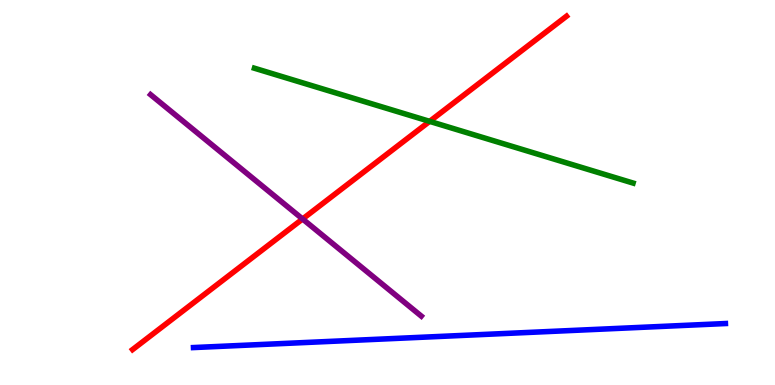[{'lines': ['blue', 'red'], 'intersections': []}, {'lines': ['green', 'red'], 'intersections': [{'x': 5.54, 'y': 6.85}]}, {'lines': ['purple', 'red'], 'intersections': [{'x': 3.9, 'y': 4.31}]}, {'lines': ['blue', 'green'], 'intersections': []}, {'lines': ['blue', 'purple'], 'intersections': []}, {'lines': ['green', 'purple'], 'intersections': []}]